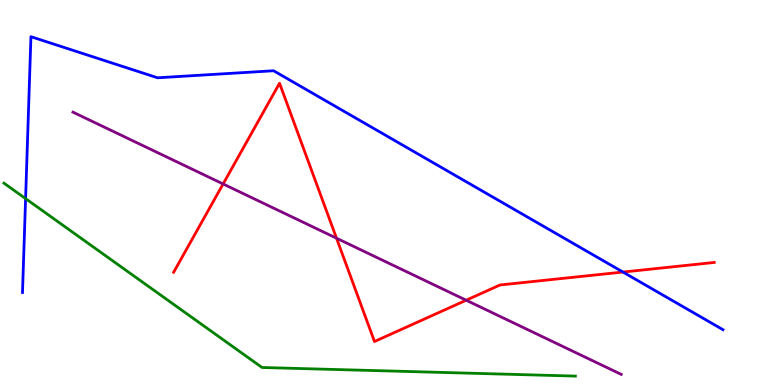[{'lines': ['blue', 'red'], 'intersections': [{'x': 8.04, 'y': 2.93}]}, {'lines': ['green', 'red'], 'intersections': []}, {'lines': ['purple', 'red'], 'intersections': [{'x': 2.88, 'y': 5.22}, {'x': 4.34, 'y': 3.81}, {'x': 6.02, 'y': 2.2}]}, {'lines': ['blue', 'green'], 'intersections': [{'x': 0.33, 'y': 4.84}]}, {'lines': ['blue', 'purple'], 'intersections': []}, {'lines': ['green', 'purple'], 'intersections': []}]